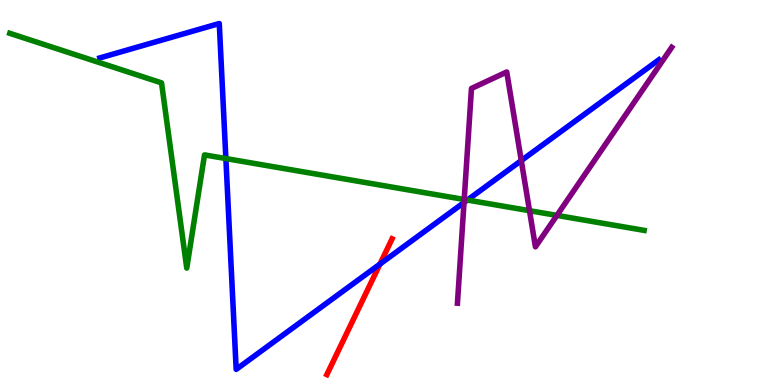[{'lines': ['blue', 'red'], 'intersections': [{'x': 4.9, 'y': 3.14}]}, {'lines': ['green', 'red'], 'intersections': []}, {'lines': ['purple', 'red'], 'intersections': []}, {'lines': ['blue', 'green'], 'intersections': [{'x': 2.91, 'y': 5.88}, {'x': 6.03, 'y': 4.8}]}, {'lines': ['blue', 'purple'], 'intersections': [{'x': 5.99, 'y': 4.74}, {'x': 6.73, 'y': 5.83}]}, {'lines': ['green', 'purple'], 'intersections': [{'x': 5.99, 'y': 4.82}, {'x': 6.83, 'y': 4.53}, {'x': 7.19, 'y': 4.41}]}]